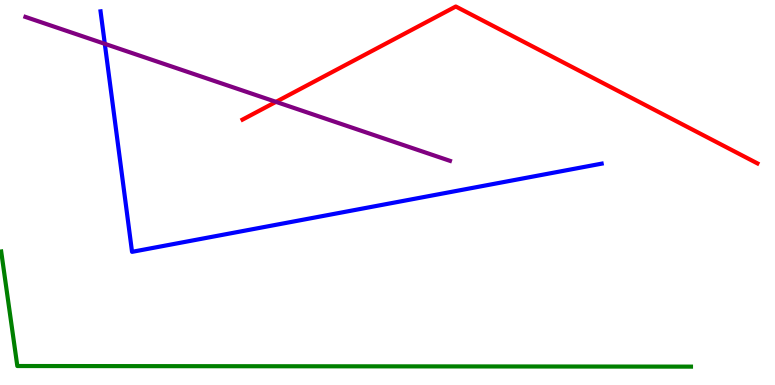[{'lines': ['blue', 'red'], 'intersections': []}, {'lines': ['green', 'red'], 'intersections': []}, {'lines': ['purple', 'red'], 'intersections': [{'x': 3.56, 'y': 7.35}]}, {'lines': ['blue', 'green'], 'intersections': []}, {'lines': ['blue', 'purple'], 'intersections': [{'x': 1.35, 'y': 8.86}]}, {'lines': ['green', 'purple'], 'intersections': []}]